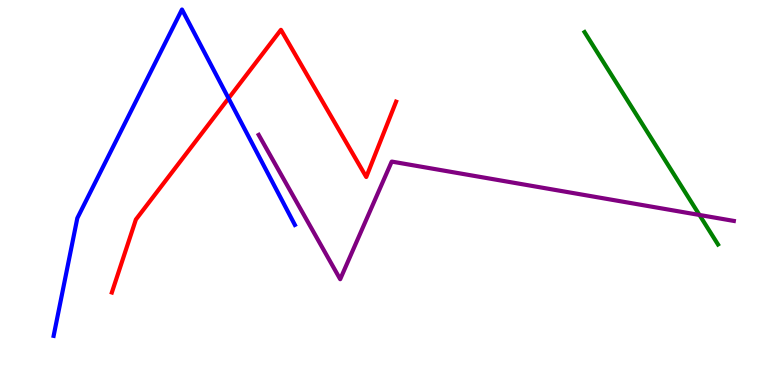[{'lines': ['blue', 'red'], 'intersections': [{'x': 2.95, 'y': 7.45}]}, {'lines': ['green', 'red'], 'intersections': []}, {'lines': ['purple', 'red'], 'intersections': []}, {'lines': ['blue', 'green'], 'intersections': []}, {'lines': ['blue', 'purple'], 'intersections': []}, {'lines': ['green', 'purple'], 'intersections': [{'x': 9.03, 'y': 4.42}]}]